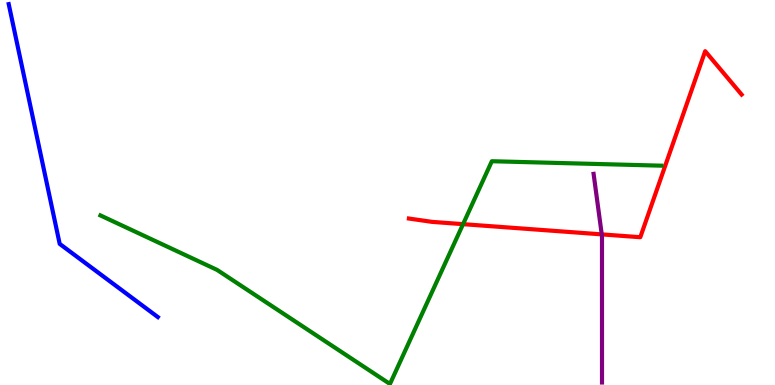[{'lines': ['blue', 'red'], 'intersections': []}, {'lines': ['green', 'red'], 'intersections': [{'x': 5.97, 'y': 4.18}]}, {'lines': ['purple', 'red'], 'intersections': [{'x': 7.76, 'y': 3.91}]}, {'lines': ['blue', 'green'], 'intersections': []}, {'lines': ['blue', 'purple'], 'intersections': []}, {'lines': ['green', 'purple'], 'intersections': []}]